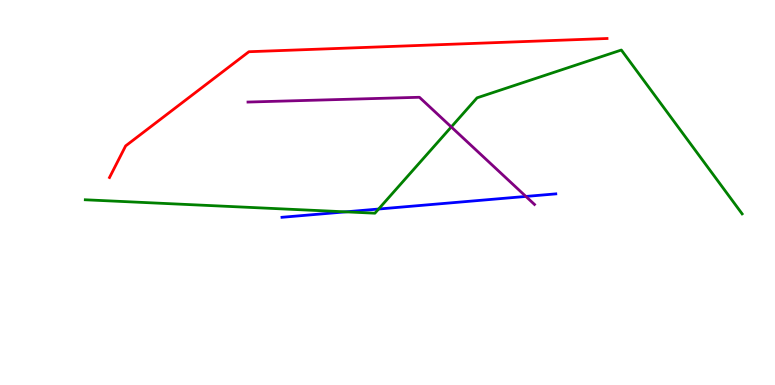[{'lines': ['blue', 'red'], 'intersections': []}, {'lines': ['green', 'red'], 'intersections': []}, {'lines': ['purple', 'red'], 'intersections': []}, {'lines': ['blue', 'green'], 'intersections': [{'x': 4.46, 'y': 4.5}, {'x': 4.89, 'y': 4.57}]}, {'lines': ['blue', 'purple'], 'intersections': [{'x': 6.79, 'y': 4.9}]}, {'lines': ['green', 'purple'], 'intersections': [{'x': 5.82, 'y': 6.7}]}]